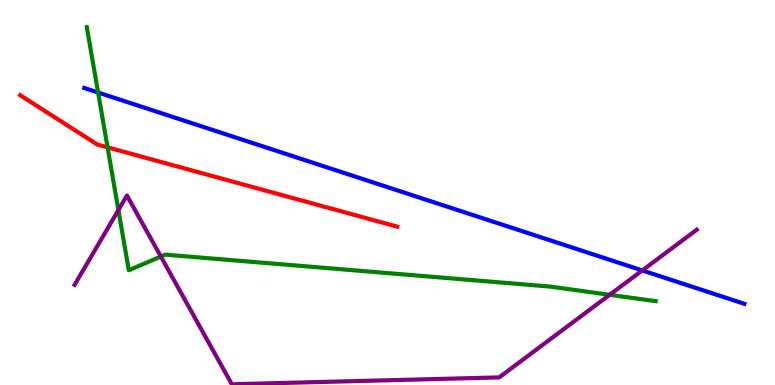[{'lines': ['blue', 'red'], 'intersections': []}, {'lines': ['green', 'red'], 'intersections': [{'x': 1.39, 'y': 6.17}]}, {'lines': ['purple', 'red'], 'intersections': []}, {'lines': ['blue', 'green'], 'intersections': [{'x': 1.27, 'y': 7.6}]}, {'lines': ['blue', 'purple'], 'intersections': [{'x': 8.29, 'y': 2.98}]}, {'lines': ['green', 'purple'], 'intersections': [{'x': 1.53, 'y': 4.54}, {'x': 2.08, 'y': 3.34}, {'x': 7.87, 'y': 2.34}]}]